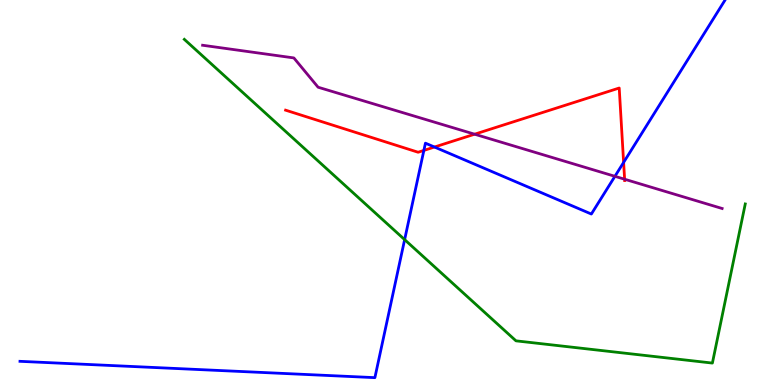[{'lines': ['blue', 'red'], 'intersections': [{'x': 5.47, 'y': 6.09}, {'x': 5.61, 'y': 6.18}, {'x': 8.05, 'y': 5.78}]}, {'lines': ['green', 'red'], 'intersections': []}, {'lines': ['purple', 'red'], 'intersections': [{'x': 6.12, 'y': 6.51}, {'x': 8.06, 'y': 5.34}]}, {'lines': ['blue', 'green'], 'intersections': [{'x': 5.22, 'y': 3.78}]}, {'lines': ['blue', 'purple'], 'intersections': [{'x': 7.93, 'y': 5.42}]}, {'lines': ['green', 'purple'], 'intersections': []}]